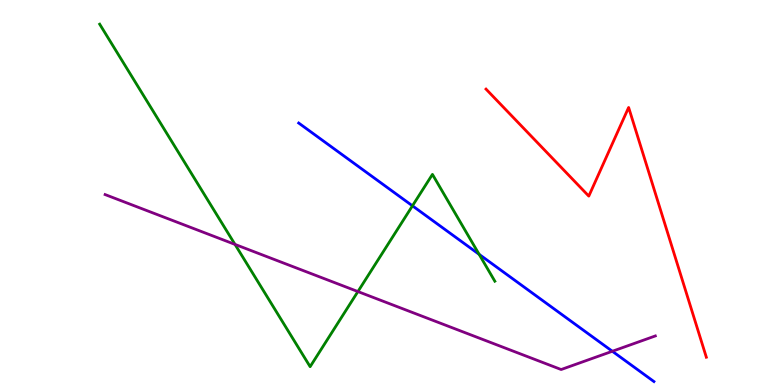[{'lines': ['blue', 'red'], 'intersections': []}, {'lines': ['green', 'red'], 'intersections': []}, {'lines': ['purple', 'red'], 'intersections': []}, {'lines': ['blue', 'green'], 'intersections': [{'x': 5.32, 'y': 4.65}, {'x': 6.18, 'y': 3.39}]}, {'lines': ['blue', 'purple'], 'intersections': [{'x': 7.9, 'y': 0.876}]}, {'lines': ['green', 'purple'], 'intersections': [{'x': 3.03, 'y': 3.65}, {'x': 4.62, 'y': 2.43}]}]